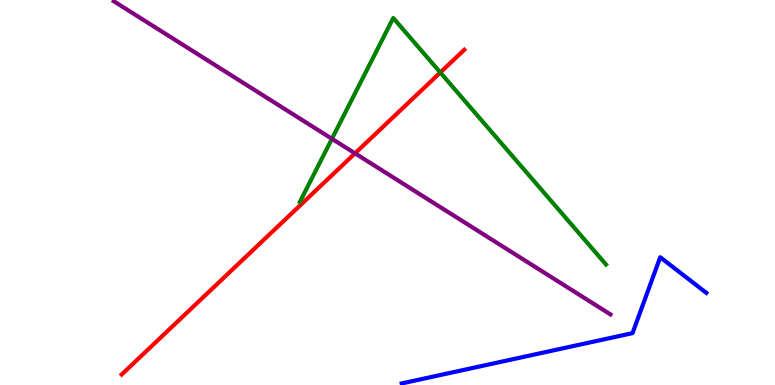[{'lines': ['blue', 'red'], 'intersections': []}, {'lines': ['green', 'red'], 'intersections': [{'x': 5.68, 'y': 8.12}]}, {'lines': ['purple', 'red'], 'intersections': [{'x': 4.58, 'y': 6.02}]}, {'lines': ['blue', 'green'], 'intersections': []}, {'lines': ['blue', 'purple'], 'intersections': []}, {'lines': ['green', 'purple'], 'intersections': [{'x': 4.28, 'y': 6.4}]}]